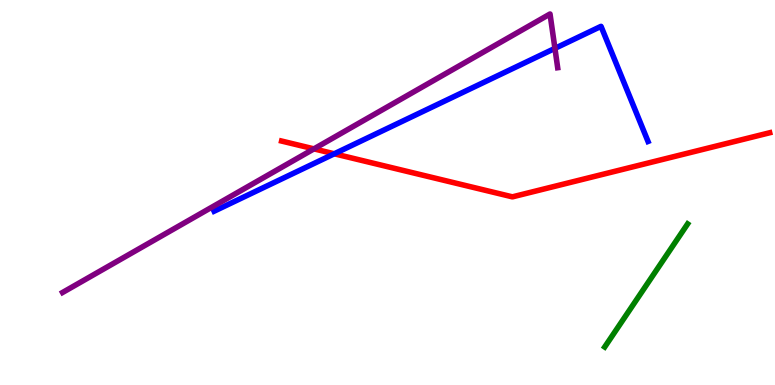[{'lines': ['blue', 'red'], 'intersections': [{'x': 4.31, 'y': 6.01}]}, {'lines': ['green', 'red'], 'intersections': []}, {'lines': ['purple', 'red'], 'intersections': [{'x': 4.05, 'y': 6.13}]}, {'lines': ['blue', 'green'], 'intersections': []}, {'lines': ['blue', 'purple'], 'intersections': [{'x': 7.16, 'y': 8.74}]}, {'lines': ['green', 'purple'], 'intersections': []}]